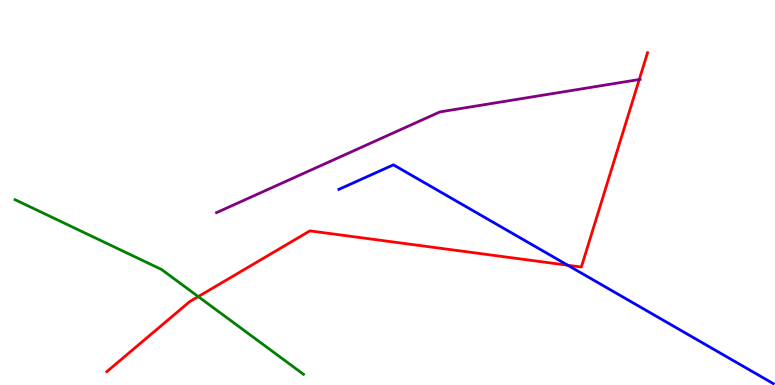[{'lines': ['blue', 'red'], 'intersections': [{'x': 7.33, 'y': 3.11}]}, {'lines': ['green', 'red'], 'intersections': [{'x': 2.56, 'y': 2.3}]}, {'lines': ['purple', 'red'], 'intersections': [{'x': 8.25, 'y': 7.93}]}, {'lines': ['blue', 'green'], 'intersections': []}, {'lines': ['blue', 'purple'], 'intersections': []}, {'lines': ['green', 'purple'], 'intersections': []}]